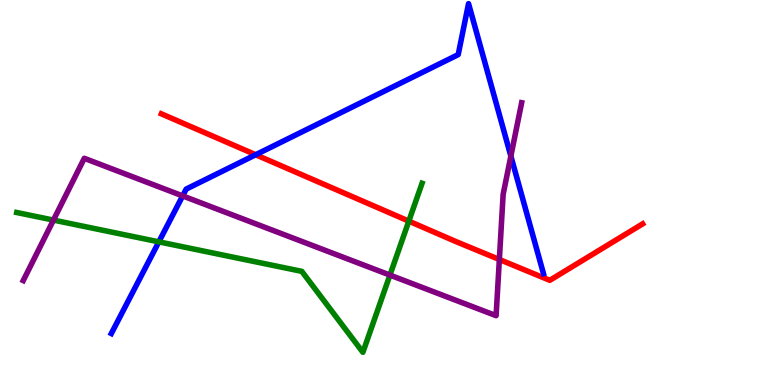[{'lines': ['blue', 'red'], 'intersections': [{'x': 3.3, 'y': 5.98}]}, {'lines': ['green', 'red'], 'intersections': [{'x': 5.28, 'y': 4.26}]}, {'lines': ['purple', 'red'], 'intersections': [{'x': 6.44, 'y': 3.26}]}, {'lines': ['blue', 'green'], 'intersections': [{'x': 2.05, 'y': 3.72}]}, {'lines': ['blue', 'purple'], 'intersections': [{'x': 2.36, 'y': 4.91}, {'x': 6.59, 'y': 5.95}]}, {'lines': ['green', 'purple'], 'intersections': [{'x': 0.69, 'y': 4.28}, {'x': 5.03, 'y': 2.85}]}]